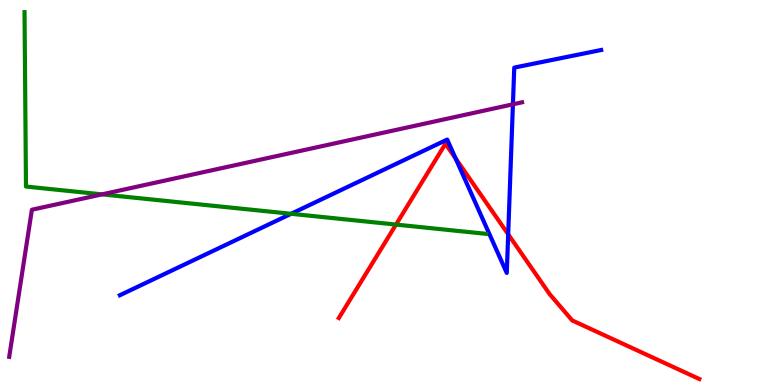[{'lines': ['blue', 'red'], 'intersections': [{'x': 5.88, 'y': 5.89}, {'x': 6.56, 'y': 3.91}]}, {'lines': ['green', 'red'], 'intersections': [{'x': 5.11, 'y': 4.17}]}, {'lines': ['purple', 'red'], 'intersections': []}, {'lines': ['blue', 'green'], 'intersections': [{'x': 3.76, 'y': 4.45}]}, {'lines': ['blue', 'purple'], 'intersections': [{'x': 6.62, 'y': 7.29}]}, {'lines': ['green', 'purple'], 'intersections': [{'x': 1.32, 'y': 4.95}]}]